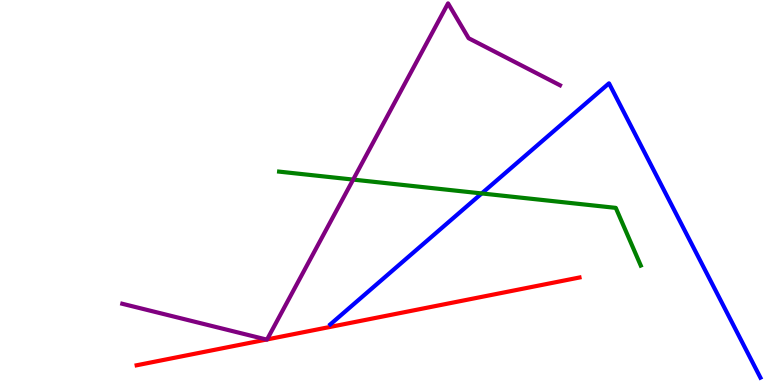[{'lines': ['blue', 'red'], 'intersections': []}, {'lines': ['green', 'red'], 'intersections': []}, {'lines': ['purple', 'red'], 'intersections': [{'x': 3.44, 'y': 1.18}, {'x': 3.45, 'y': 1.18}]}, {'lines': ['blue', 'green'], 'intersections': [{'x': 6.22, 'y': 4.98}]}, {'lines': ['blue', 'purple'], 'intersections': []}, {'lines': ['green', 'purple'], 'intersections': [{'x': 4.56, 'y': 5.34}]}]